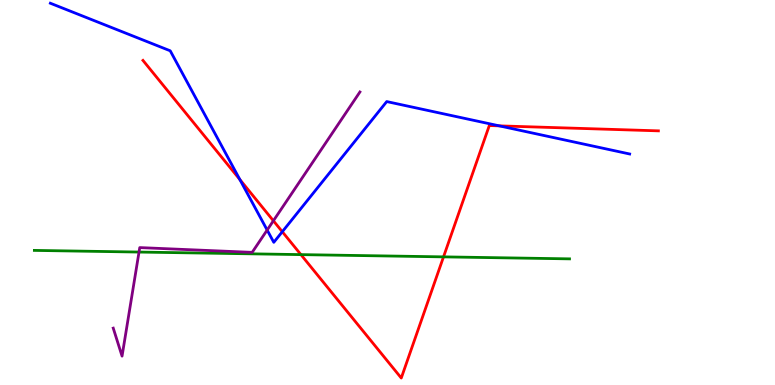[{'lines': ['blue', 'red'], 'intersections': [{'x': 3.09, 'y': 5.34}, {'x': 3.64, 'y': 3.98}, {'x': 6.44, 'y': 6.73}]}, {'lines': ['green', 'red'], 'intersections': [{'x': 3.88, 'y': 3.39}, {'x': 5.72, 'y': 3.33}]}, {'lines': ['purple', 'red'], 'intersections': [{'x': 3.53, 'y': 4.27}]}, {'lines': ['blue', 'green'], 'intersections': []}, {'lines': ['blue', 'purple'], 'intersections': [{'x': 3.45, 'y': 4.02}]}, {'lines': ['green', 'purple'], 'intersections': [{'x': 1.79, 'y': 3.45}]}]